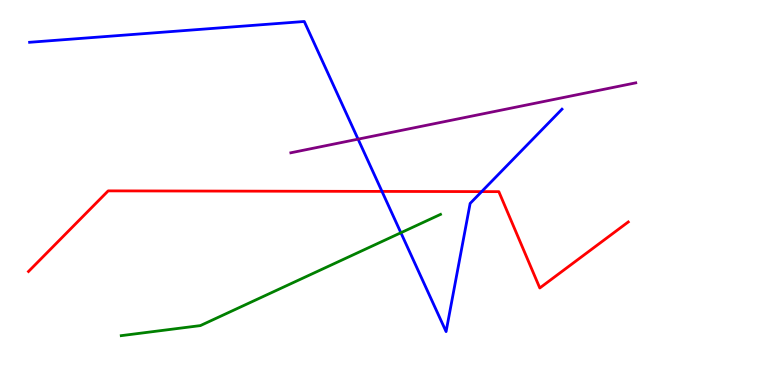[{'lines': ['blue', 'red'], 'intersections': [{'x': 4.93, 'y': 5.03}, {'x': 6.21, 'y': 5.02}]}, {'lines': ['green', 'red'], 'intersections': []}, {'lines': ['purple', 'red'], 'intersections': []}, {'lines': ['blue', 'green'], 'intersections': [{'x': 5.17, 'y': 3.95}]}, {'lines': ['blue', 'purple'], 'intersections': [{'x': 4.62, 'y': 6.39}]}, {'lines': ['green', 'purple'], 'intersections': []}]